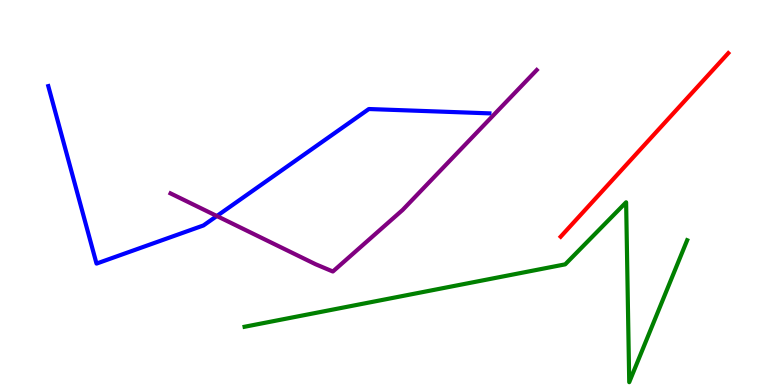[{'lines': ['blue', 'red'], 'intersections': []}, {'lines': ['green', 'red'], 'intersections': []}, {'lines': ['purple', 'red'], 'intersections': []}, {'lines': ['blue', 'green'], 'intersections': []}, {'lines': ['blue', 'purple'], 'intersections': [{'x': 2.8, 'y': 4.39}]}, {'lines': ['green', 'purple'], 'intersections': []}]